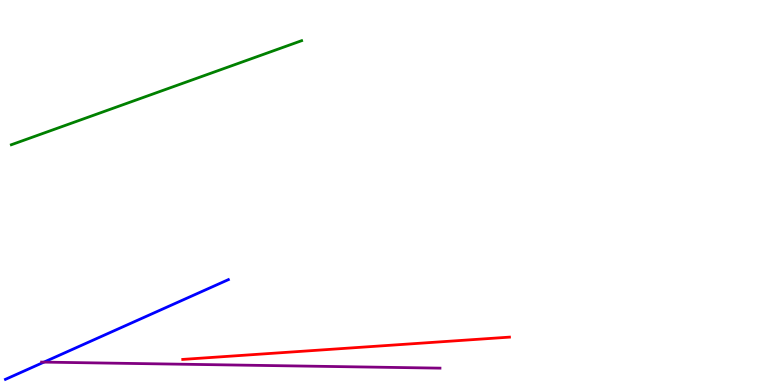[{'lines': ['blue', 'red'], 'intersections': []}, {'lines': ['green', 'red'], 'intersections': []}, {'lines': ['purple', 'red'], 'intersections': []}, {'lines': ['blue', 'green'], 'intersections': []}, {'lines': ['blue', 'purple'], 'intersections': [{'x': 0.567, 'y': 0.594}]}, {'lines': ['green', 'purple'], 'intersections': []}]